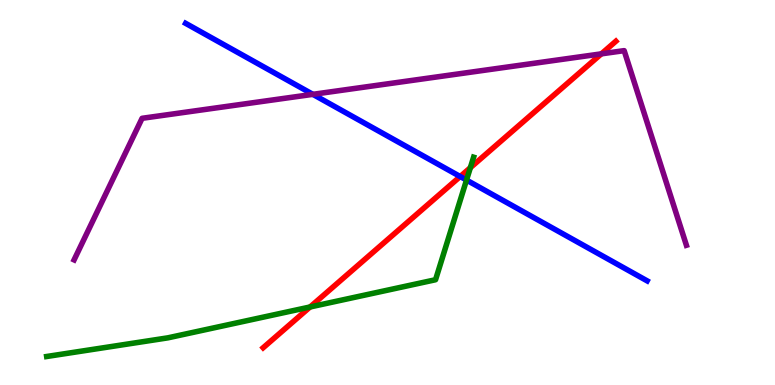[{'lines': ['blue', 'red'], 'intersections': [{'x': 5.94, 'y': 5.41}]}, {'lines': ['green', 'red'], 'intersections': [{'x': 4.0, 'y': 2.03}, {'x': 6.07, 'y': 5.64}]}, {'lines': ['purple', 'red'], 'intersections': [{'x': 7.76, 'y': 8.6}]}, {'lines': ['blue', 'green'], 'intersections': [{'x': 6.02, 'y': 5.32}]}, {'lines': ['blue', 'purple'], 'intersections': [{'x': 4.04, 'y': 7.55}]}, {'lines': ['green', 'purple'], 'intersections': []}]